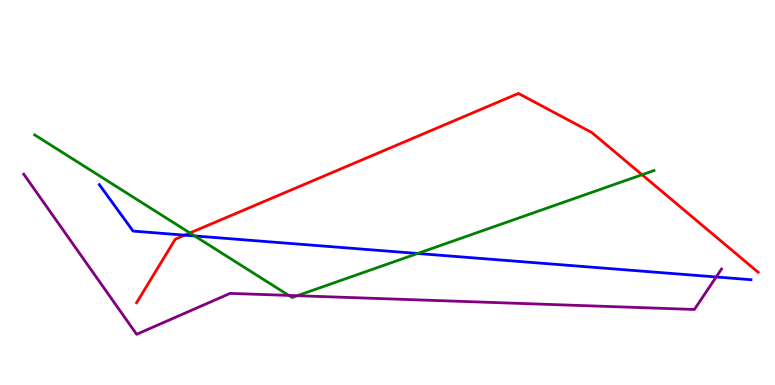[{'lines': ['blue', 'red'], 'intersections': [{'x': 2.38, 'y': 3.89}]}, {'lines': ['green', 'red'], 'intersections': [{'x': 2.45, 'y': 3.95}, {'x': 8.28, 'y': 5.46}]}, {'lines': ['purple', 'red'], 'intersections': []}, {'lines': ['blue', 'green'], 'intersections': [{'x': 2.51, 'y': 3.87}, {'x': 5.39, 'y': 3.42}]}, {'lines': ['blue', 'purple'], 'intersections': [{'x': 9.24, 'y': 2.81}]}, {'lines': ['green', 'purple'], 'intersections': [{'x': 3.73, 'y': 2.33}, {'x': 3.84, 'y': 2.32}]}]